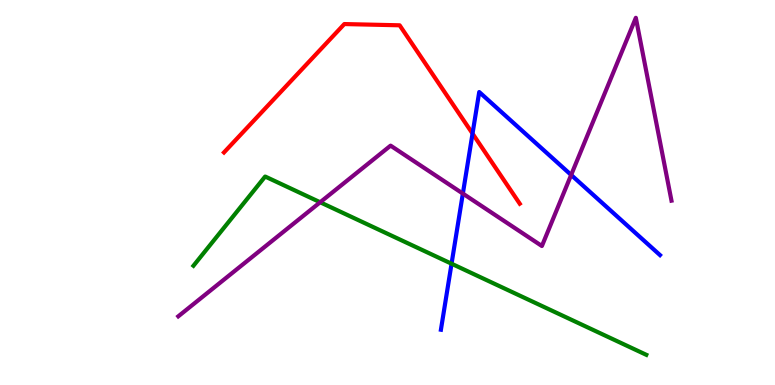[{'lines': ['blue', 'red'], 'intersections': [{'x': 6.1, 'y': 6.53}]}, {'lines': ['green', 'red'], 'intersections': []}, {'lines': ['purple', 'red'], 'intersections': []}, {'lines': ['blue', 'green'], 'intersections': [{'x': 5.83, 'y': 3.15}]}, {'lines': ['blue', 'purple'], 'intersections': [{'x': 5.97, 'y': 4.97}, {'x': 7.37, 'y': 5.46}]}, {'lines': ['green', 'purple'], 'intersections': [{'x': 4.13, 'y': 4.75}]}]